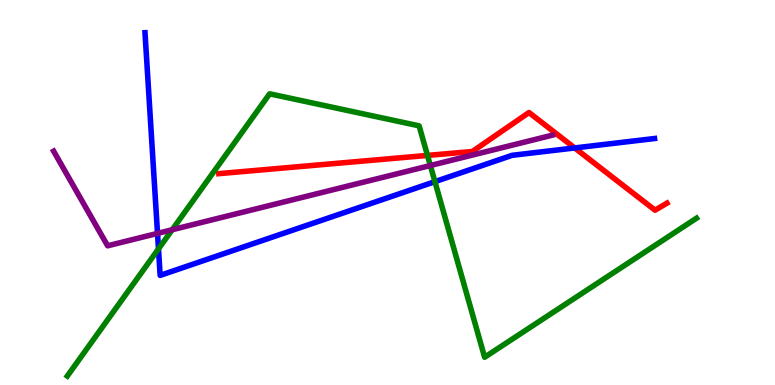[{'lines': ['blue', 'red'], 'intersections': [{'x': 7.42, 'y': 6.16}]}, {'lines': ['green', 'red'], 'intersections': [{'x': 5.52, 'y': 5.96}]}, {'lines': ['purple', 'red'], 'intersections': []}, {'lines': ['blue', 'green'], 'intersections': [{'x': 2.04, 'y': 3.54}, {'x': 5.61, 'y': 5.28}]}, {'lines': ['blue', 'purple'], 'intersections': [{'x': 2.03, 'y': 3.94}]}, {'lines': ['green', 'purple'], 'intersections': [{'x': 2.22, 'y': 4.03}, {'x': 5.55, 'y': 5.7}]}]